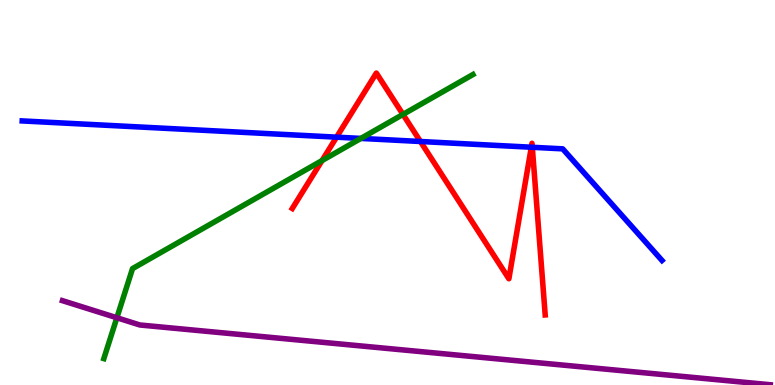[{'lines': ['blue', 'red'], 'intersections': [{'x': 4.34, 'y': 6.44}, {'x': 5.42, 'y': 6.32}, {'x': 6.86, 'y': 6.18}, {'x': 6.87, 'y': 6.17}]}, {'lines': ['green', 'red'], 'intersections': [{'x': 4.16, 'y': 5.83}, {'x': 5.2, 'y': 7.03}]}, {'lines': ['purple', 'red'], 'intersections': []}, {'lines': ['blue', 'green'], 'intersections': [{'x': 4.66, 'y': 6.4}]}, {'lines': ['blue', 'purple'], 'intersections': []}, {'lines': ['green', 'purple'], 'intersections': [{'x': 1.51, 'y': 1.75}]}]